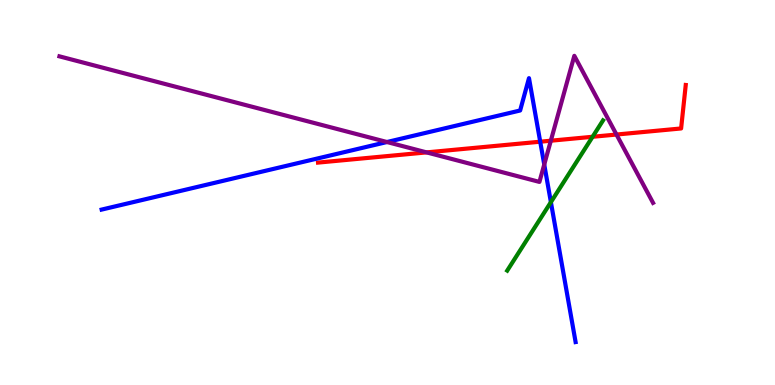[{'lines': ['blue', 'red'], 'intersections': [{'x': 6.97, 'y': 6.32}]}, {'lines': ['green', 'red'], 'intersections': [{'x': 7.65, 'y': 6.45}]}, {'lines': ['purple', 'red'], 'intersections': [{'x': 5.5, 'y': 6.04}, {'x': 7.11, 'y': 6.35}, {'x': 7.95, 'y': 6.51}]}, {'lines': ['blue', 'green'], 'intersections': [{'x': 7.11, 'y': 4.75}]}, {'lines': ['blue', 'purple'], 'intersections': [{'x': 4.99, 'y': 6.31}, {'x': 7.02, 'y': 5.73}]}, {'lines': ['green', 'purple'], 'intersections': []}]